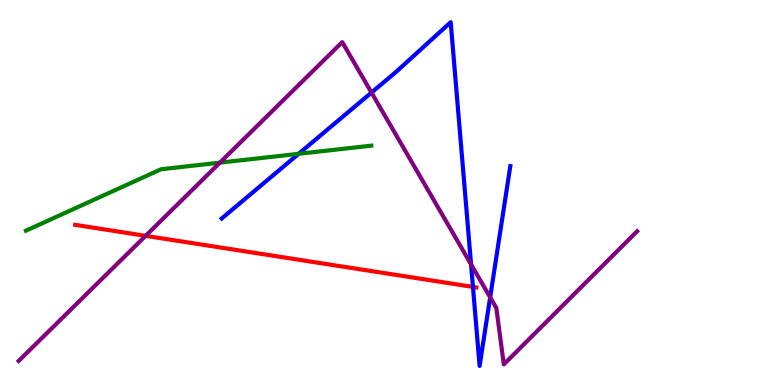[{'lines': ['blue', 'red'], 'intersections': [{'x': 6.1, 'y': 2.55}]}, {'lines': ['green', 'red'], 'intersections': []}, {'lines': ['purple', 'red'], 'intersections': [{'x': 1.88, 'y': 3.87}]}, {'lines': ['blue', 'green'], 'intersections': [{'x': 3.85, 'y': 6.01}]}, {'lines': ['blue', 'purple'], 'intersections': [{'x': 4.79, 'y': 7.6}, {'x': 6.08, 'y': 3.13}, {'x': 6.32, 'y': 2.28}]}, {'lines': ['green', 'purple'], 'intersections': [{'x': 2.84, 'y': 5.78}]}]